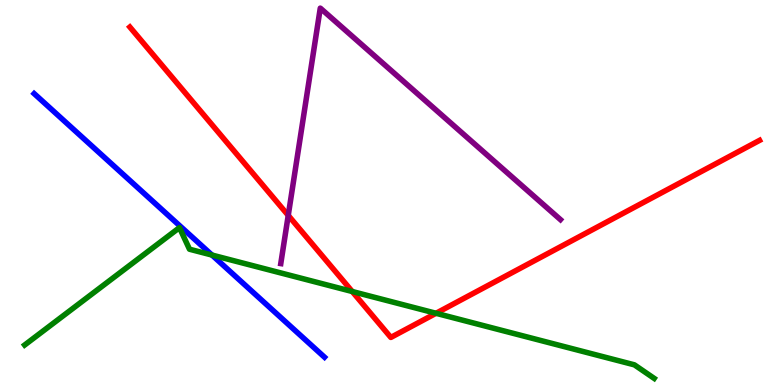[{'lines': ['blue', 'red'], 'intersections': []}, {'lines': ['green', 'red'], 'intersections': [{'x': 4.55, 'y': 2.43}, {'x': 5.63, 'y': 1.86}]}, {'lines': ['purple', 'red'], 'intersections': [{'x': 3.72, 'y': 4.41}]}, {'lines': ['blue', 'green'], 'intersections': [{'x': 2.74, 'y': 3.37}]}, {'lines': ['blue', 'purple'], 'intersections': []}, {'lines': ['green', 'purple'], 'intersections': []}]